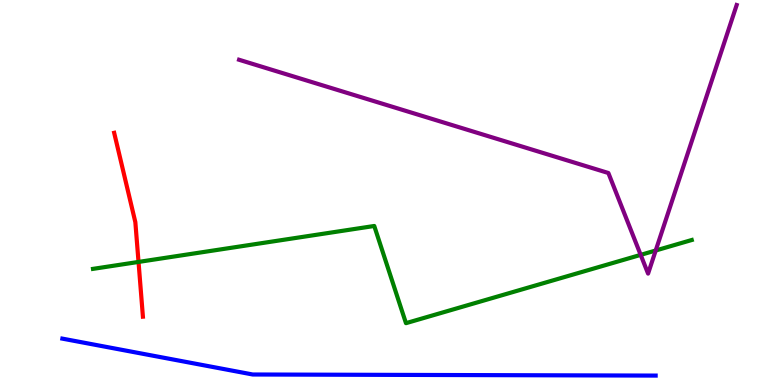[{'lines': ['blue', 'red'], 'intersections': []}, {'lines': ['green', 'red'], 'intersections': [{'x': 1.79, 'y': 3.2}]}, {'lines': ['purple', 'red'], 'intersections': []}, {'lines': ['blue', 'green'], 'intersections': []}, {'lines': ['blue', 'purple'], 'intersections': []}, {'lines': ['green', 'purple'], 'intersections': [{'x': 8.27, 'y': 3.38}, {'x': 8.46, 'y': 3.49}]}]